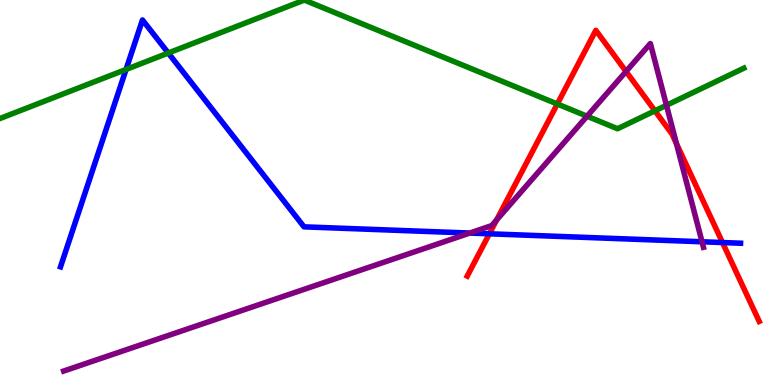[{'lines': ['blue', 'red'], 'intersections': [{'x': 6.31, 'y': 3.93}, {'x': 9.32, 'y': 3.7}]}, {'lines': ['green', 'red'], 'intersections': [{'x': 7.19, 'y': 7.3}, {'x': 8.45, 'y': 7.12}]}, {'lines': ['purple', 'red'], 'intersections': [{'x': 6.41, 'y': 4.29}, {'x': 8.08, 'y': 8.14}, {'x': 8.73, 'y': 6.27}]}, {'lines': ['blue', 'green'], 'intersections': [{'x': 1.63, 'y': 8.2}, {'x': 2.17, 'y': 8.62}]}, {'lines': ['blue', 'purple'], 'intersections': [{'x': 6.06, 'y': 3.95}, {'x': 9.06, 'y': 3.72}]}, {'lines': ['green', 'purple'], 'intersections': [{'x': 7.57, 'y': 6.98}, {'x': 8.6, 'y': 7.27}]}]